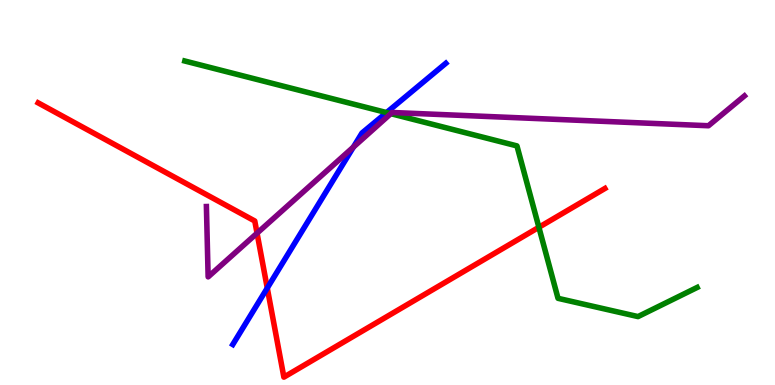[{'lines': ['blue', 'red'], 'intersections': [{'x': 3.45, 'y': 2.52}]}, {'lines': ['green', 'red'], 'intersections': [{'x': 6.95, 'y': 4.1}]}, {'lines': ['purple', 'red'], 'intersections': [{'x': 3.32, 'y': 3.94}]}, {'lines': ['blue', 'green'], 'intersections': [{'x': 4.99, 'y': 7.08}]}, {'lines': ['blue', 'purple'], 'intersections': [{'x': 4.56, 'y': 6.18}]}, {'lines': ['green', 'purple'], 'intersections': [{'x': 5.04, 'y': 7.05}]}]